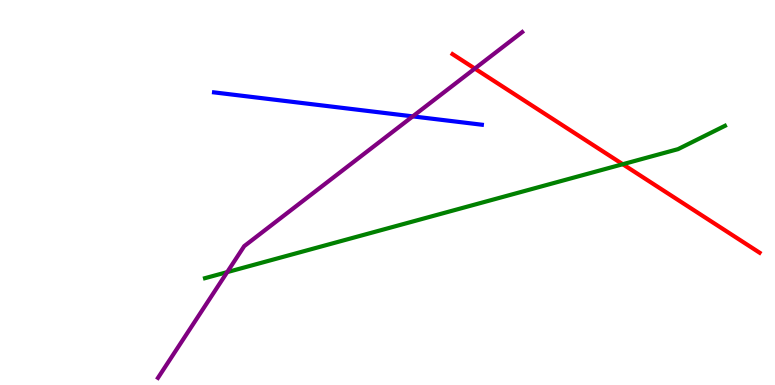[{'lines': ['blue', 'red'], 'intersections': []}, {'lines': ['green', 'red'], 'intersections': [{'x': 8.04, 'y': 5.73}]}, {'lines': ['purple', 'red'], 'intersections': [{'x': 6.13, 'y': 8.22}]}, {'lines': ['blue', 'green'], 'intersections': []}, {'lines': ['blue', 'purple'], 'intersections': [{'x': 5.33, 'y': 6.98}]}, {'lines': ['green', 'purple'], 'intersections': [{'x': 2.93, 'y': 2.93}]}]